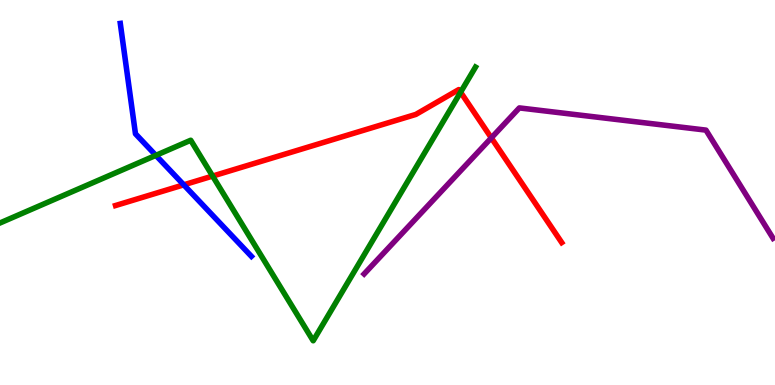[{'lines': ['blue', 'red'], 'intersections': [{'x': 2.37, 'y': 5.2}]}, {'lines': ['green', 'red'], 'intersections': [{'x': 2.74, 'y': 5.43}, {'x': 5.94, 'y': 7.61}]}, {'lines': ['purple', 'red'], 'intersections': [{'x': 6.34, 'y': 6.42}]}, {'lines': ['blue', 'green'], 'intersections': [{'x': 2.01, 'y': 5.96}]}, {'lines': ['blue', 'purple'], 'intersections': []}, {'lines': ['green', 'purple'], 'intersections': []}]